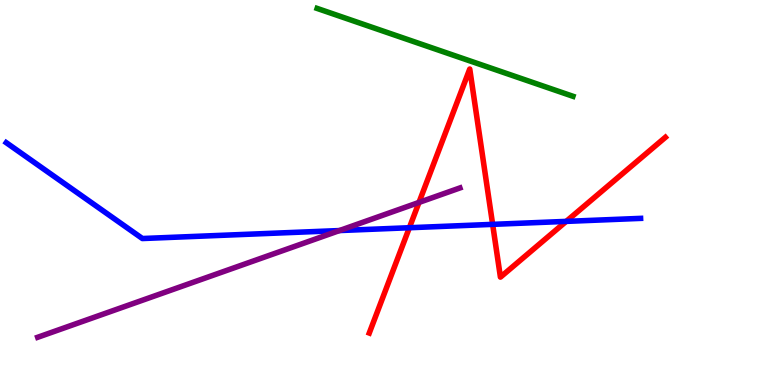[{'lines': ['blue', 'red'], 'intersections': [{'x': 5.28, 'y': 4.08}, {'x': 6.36, 'y': 4.17}, {'x': 7.31, 'y': 4.25}]}, {'lines': ['green', 'red'], 'intersections': []}, {'lines': ['purple', 'red'], 'intersections': [{'x': 5.41, 'y': 4.74}]}, {'lines': ['blue', 'green'], 'intersections': []}, {'lines': ['blue', 'purple'], 'intersections': [{'x': 4.38, 'y': 4.01}]}, {'lines': ['green', 'purple'], 'intersections': []}]